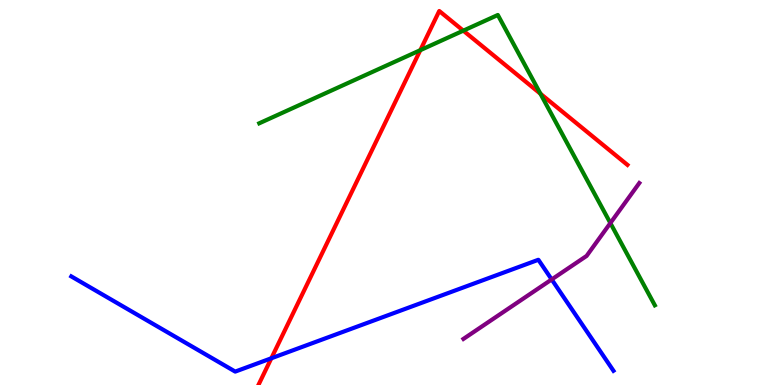[{'lines': ['blue', 'red'], 'intersections': [{'x': 3.5, 'y': 0.694}]}, {'lines': ['green', 'red'], 'intersections': [{'x': 5.42, 'y': 8.7}, {'x': 5.98, 'y': 9.2}, {'x': 6.97, 'y': 7.57}]}, {'lines': ['purple', 'red'], 'intersections': []}, {'lines': ['blue', 'green'], 'intersections': []}, {'lines': ['blue', 'purple'], 'intersections': [{'x': 7.12, 'y': 2.74}]}, {'lines': ['green', 'purple'], 'intersections': [{'x': 7.88, 'y': 4.21}]}]